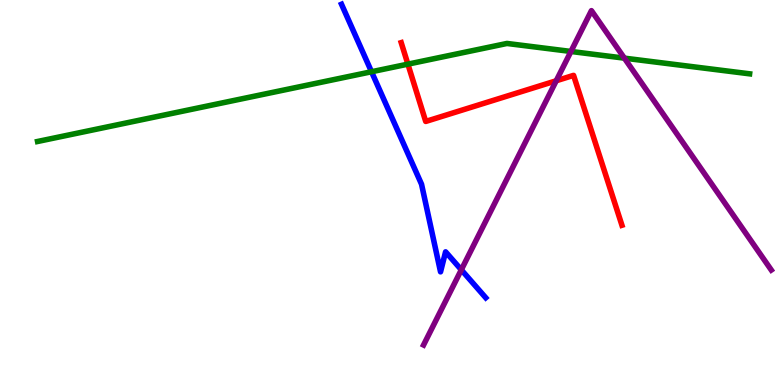[{'lines': ['blue', 'red'], 'intersections': []}, {'lines': ['green', 'red'], 'intersections': [{'x': 5.26, 'y': 8.33}]}, {'lines': ['purple', 'red'], 'intersections': [{'x': 7.18, 'y': 7.9}]}, {'lines': ['blue', 'green'], 'intersections': [{'x': 4.79, 'y': 8.14}]}, {'lines': ['blue', 'purple'], 'intersections': [{'x': 5.95, 'y': 2.99}]}, {'lines': ['green', 'purple'], 'intersections': [{'x': 7.37, 'y': 8.66}, {'x': 8.06, 'y': 8.49}]}]